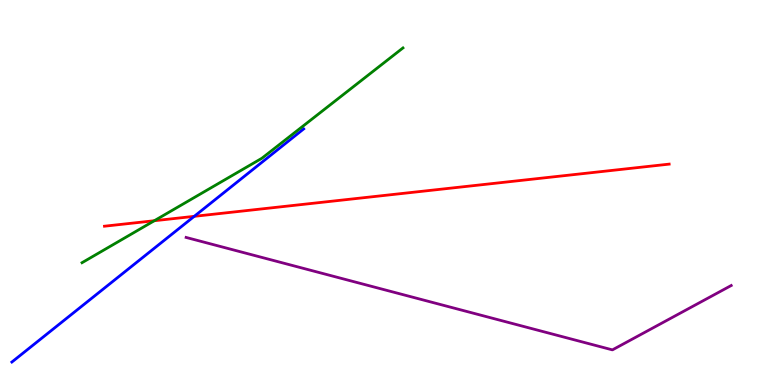[{'lines': ['blue', 'red'], 'intersections': [{'x': 2.51, 'y': 4.38}]}, {'lines': ['green', 'red'], 'intersections': [{'x': 1.99, 'y': 4.27}]}, {'lines': ['purple', 'red'], 'intersections': []}, {'lines': ['blue', 'green'], 'intersections': []}, {'lines': ['blue', 'purple'], 'intersections': []}, {'lines': ['green', 'purple'], 'intersections': []}]